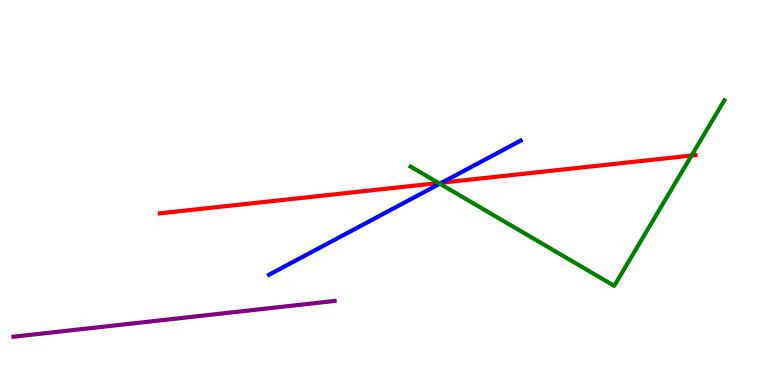[{'lines': ['blue', 'red'], 'intersections': [{'x': 5.7, 'y': 5.25}]}, {'lines': ['green', 'red'], 'intersections': [{'x': 5.66, 'y': 5.25}, {'x': 8.92, 'y': 5.96}]}, {'lines': ['purple', 'red'], 'intersections': []}, {'lines': ['blue', 'green'], 'intersections': [{'x': 5.68, 'y': 5.23}]}, {'lines': ['blue', 'purple'], 'intersections': []}, {'lines': ['green', 'purple'], 'intersections': []}]